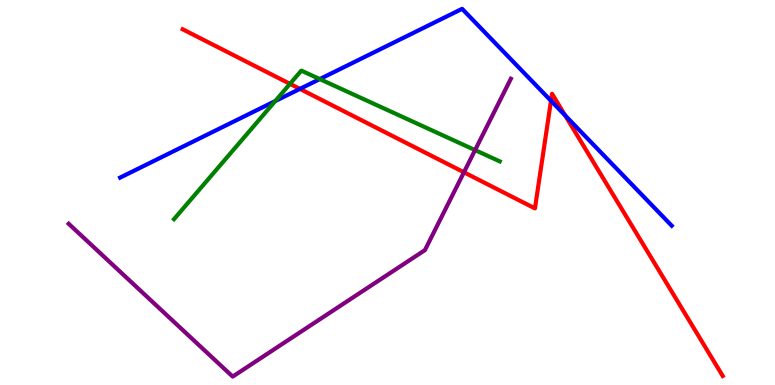[{'lines': ['blue', 'red'], 'intersections': [{'x': 3.87, 'y': 7.69}, {'x': 7.11, 'y': 7.38}, {'x': 7.29, 'y': 7.0}]}, {'lines': ['green', 'red'], 'intersections': [{'x': 3.74, 'y': 7.82}]}, {'lines': ['purple', 'red'], 'intersections': [{'x': 5.99, 'y': 5.52}]}, {'lines': ['blue', 'green'], 'intersections': [{'x': 3.55, 'y': 7.38}, {'x': 4.13, 'y': 7.95}]}, {'lines': ['blue', 'purple'], 'intersections': []}, {'lines': ['green', 'purple'], 'intersections': [{'x': 6.13, 'y': 6.1}]}]